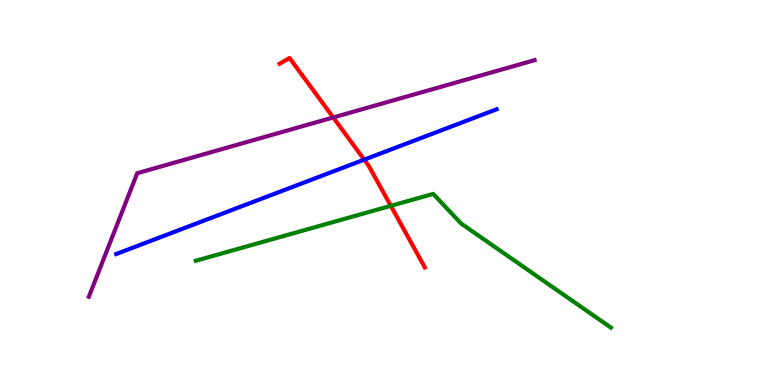[{'lines': ['blue', 'red'], 'intersections': [{'x': 4.7, 'y': 5.85}]}, {'lines': ['green', 'red'], 'intersections': [{'x': 5.04, 'y': 4.65}]}, {'lines': ['purple', 'red'], 'intersections': [{'x': 4.3, 'y': 6.95}]}, {'lines': ['blue', 'green'], 'intersections': []}, {'lines': ['blue', 'purple'], 'intersections': []}, {'lines': ['green', 'purple'], 'intersections': []}]